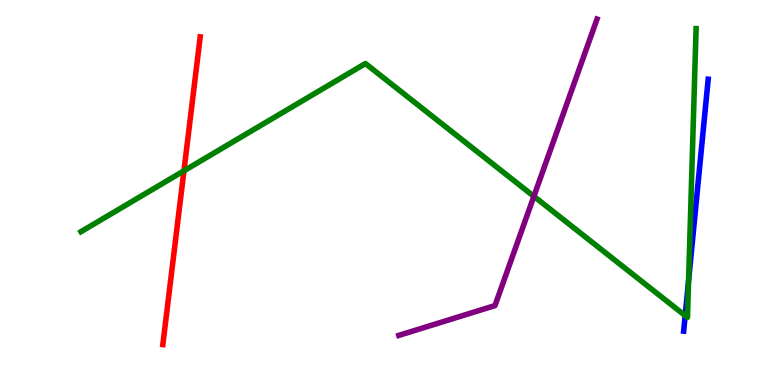[{'lines': ['blue', 'red'], 'intersections': []}, {'lines': ['green', 'red'], 'intersections': [{'x': 2.37, 'y': 5.56}]}, {'lines': ['purple', 'red'], 'intersections': []}, {'lines': ['blue', 'green'], 'intersections': [{'x': 8.84, 'y': 1.8}, {'x': 8.88, 'y': 2.71}]}, {'lines': ['blue', 'purple'], 'intersections': []}, {'lines': ['green', 'purple'], 'intersections': [{'x': 6.89, 'y': 4.9}]}]